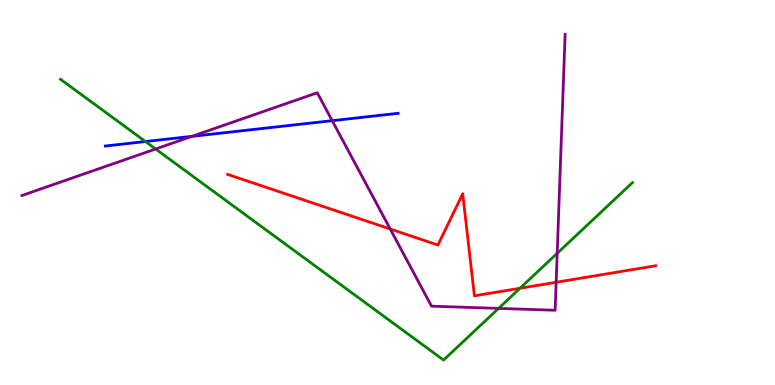[{'lines': ['blue', 'red'], 'intersections': []}, {'lines': ['green', 'red'], 'intersections': [{'x': 6.71, 'y': 2.51}]}, {'lines': ['purple', 'red'], 'intersections': [{'x': 5.03, 'y': 4.05}, {'x': 7.18, 'y': 2.67}]}, {'lines': ['blue', 'green'], 'intersections': [{'x': 1.88, 'y': 6.32}]}, {'lines': ['blue', 'purple'], 'intersections': [{'x': 2.48, 'y': 6.46}, {'x': 4.29, 'y': 6.87}]}, {'lines': ['green', 'purple'], 'intersections': [{'x': 2.01, 'y': 6.13}, {'x': 6.43, 'y': 1.99}, {'x': 7.19, 'y': 3.42}]}]